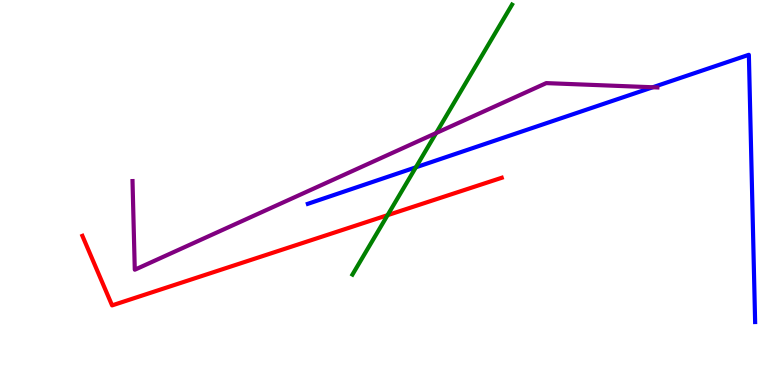[{'lines': ['blue', 'red'], 'intersections': []}, {'lines': ['green', 'red'], 'intersections': [{'x': 5.0, 'y': 4.41}]}, {'lines': ['purple', 'red'], 'intersections': []}, {'lines': ['blue', 'green'], 'intersections': [{'x': 5.37, 'y': 5.65}]}, {'lines': ['blue', 'purple'], 'intersections': [{'x': 8.42, 'y': 7.73}]}, {'lines': ['green', 'purple'], 'intersections': [{'x': 5.63, 'y': 6.54}]}]